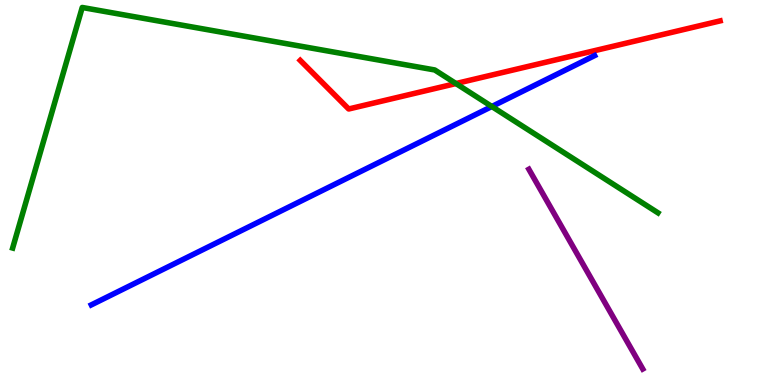[{'lines': ['blue', 'red'], 'intersections': []}, {'lines': ['green', 'red'], 'intersections': [{'x': 5.88, 'y': 7.83}]}, {'lines': ['purple', 'red'], 'intersections': []}, {'lines': ['blue', 'green'], 'intersections': [{'x': 6.35, 'y': 7.23}]}, {'lines': ['blue', 'purple'], 'intersections': []}, {'lines': ['green', 'purple'], 'intersections': []}]